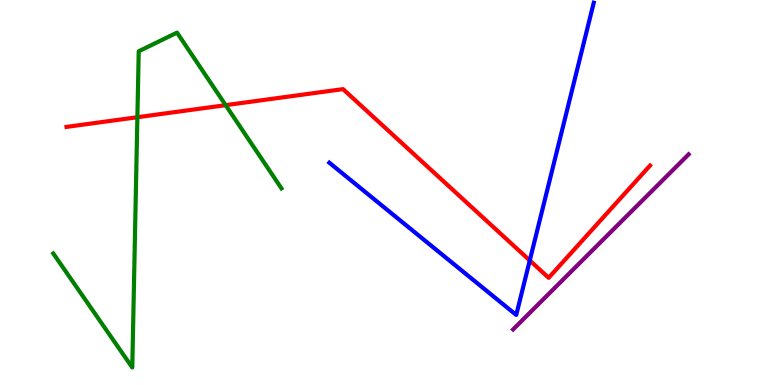[{'lines': ['blue', 'red'], 'intersections': [{'x': 6.84, 'y': 3.23}]}, {'lines': ['green', 'red'], 'intersections': [{'x': 1.77, 'y': 6.96}, {'x': 2.91, 'y': 7.27}]}, {'lines': ['purple', 'red'], 'intersections': []}, {'lines': ['blue', 'green'], 'intersections': []}, {'lines': ['blue', 'purple'], 'intersections': []}, {'lines': ['green', 'purple'], 'intersections': []}]